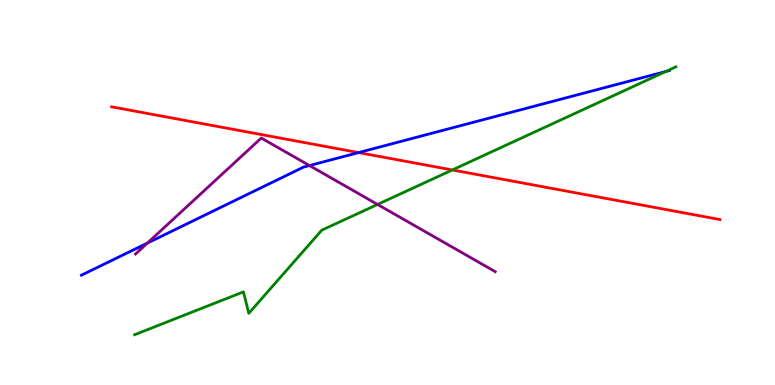[{'lines': ['blue', 'red'], 'intersections': [{'x': 4.63, 'y': 6.04}]}, {'lines': ['green', 'red'], 'intersections': [{'x': 5.84, 'y': 5.59}]}, {'lines': ['purple', 'red'], 'intersections': []}, {'lines': ['blue', 'green'], 'intersections': [{'x': 8.59, 'y': 8.14}]}, {'lines': ['blue', 'purple'], 'intersections': [{'x': 1.9, 'y': 3.69}, {'x': 3.99, 'y': 5.7}]}, {'lines': ['green', 'purple'], 'intersections': [{'x': 4.87, 'y': 4.69}]}]